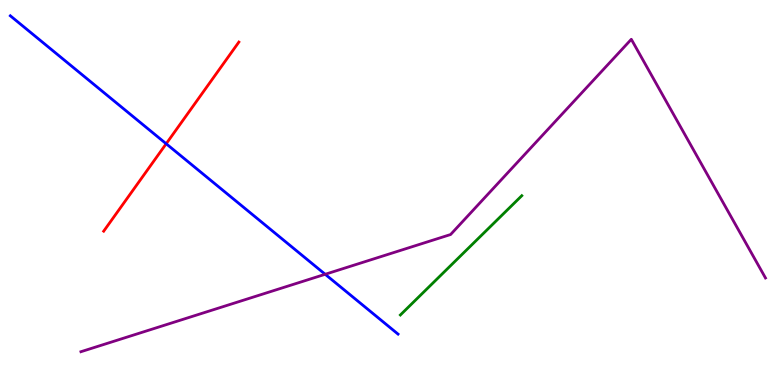[{'lines': ['blue', 'red'], 'intersections': [{'x': 2.14, 'y': 6.27}]}, {'lines': ['green', 'red'], 'intersections': []}, {'lines': ['purple', 'red'], 'intersections': []}, {'lines': ['blue', 'green'], 'intersections': []}, {'lines': ['blue', 'purple'], 'intersections': [{'x': 4.2, 'y': 2.88}]}, {'lines': ['green', 'purple'], 'intersections': []}]